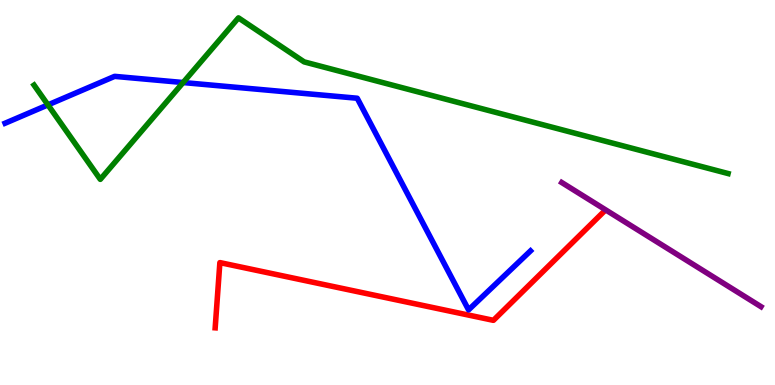[{'lines': ['blue', 'red'], 'intersections': []}, {'lines': ['green', 'red'], 'intersections': []}, {'lines': ['purple', 'red'], 'intersections': []}, {'lines': ['blue', 'green'], 'intersections': [{'x': 0.619, 'y': 7.28}, {'x': 2.36, 'y': 7.86}]}, {'lines': ['blue', 'purple'], 'intersections': []}, {'lines': ['green', 'purple'], 'intersections': []}]